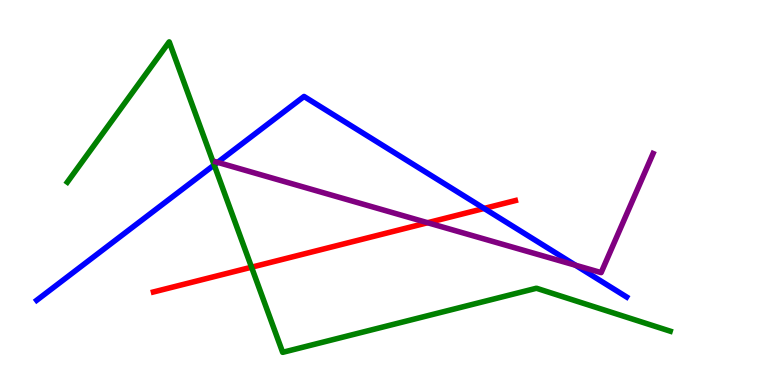[{'lines': ['blue', 'red'], 'intersections': [{'x': 6.25, 'y': 4.59}]}, {'lines': ['green', 'red'], 'intersections': [{'x': 3.25, 'y': 3.06}]}, {'lines': ['purple', 'red'], 'intersections': [{'x': 5.52, 'y': 4.21}]}, {'lines': ['blue', 'green'], 'intersections': [{'x': 2.76, 'y': 5.71}]}, {'lines': ['blue', 'purple'], 'intersections': [{'x': 2.81, 'y': 5.78}, {'x': 7.43, 'y': 3.11}]}, {'lines': ['green', 'purple'], 'intersections': []}]